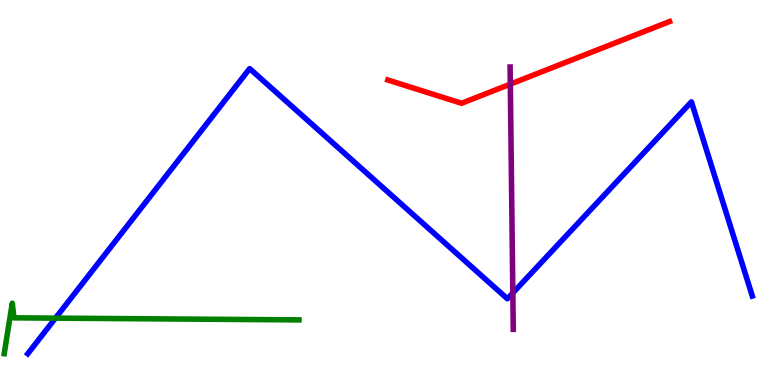[{'lines': ['blue', 'red'], 'intersections': []}, {'lines': ['green', 'red'], 'intersections': []}, {'lines': ['purple', 'red'], 'intersections': [{'x': 6.58, 'y': 7.81}]}, {'lines': ['blue', 'green'], 'intersections': [{'x': 0.716, 'y': 1.74}]}, {'lines': ['blue', 'purple'], 'intersections': [{'x': 6.62, 'y': 2.39}]}, {'lines': ['green', 'purple'], 'intersections': []}]